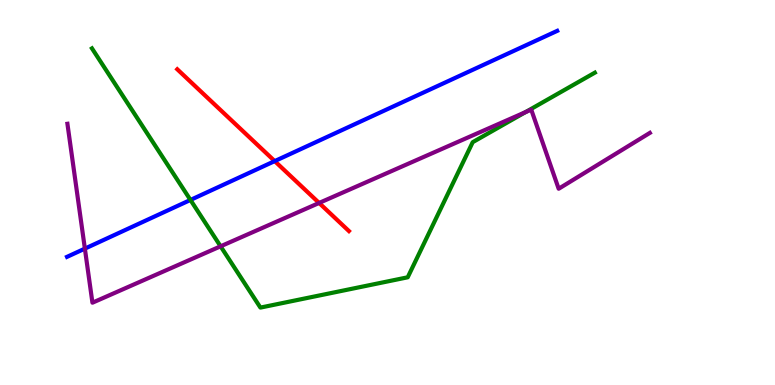[{'lines': ['blue', 'red'], 'intersections': [{'x': 3.54, 'y': 5.82}]}, {'lines': ['green', 'red'], 'intersections': []}, {'lines': ['purple', 'red'], 'intersections': [{'x': 4.12, 'y': 4.73}]}, {'lines': ['blue', 'green'], 'intersections': [{'x': 2.46, 'y': 4.81}]}, {'lines': ['blue', 'purple'], 'intersections': [{'x': 1.1, 'y': 3.54}]}, {'lines': ['green', 'purple'], 'intersections': [{'x': 2.85, 'y': 3.6}, {'x': 6.78, 'y': 7.09}]}]